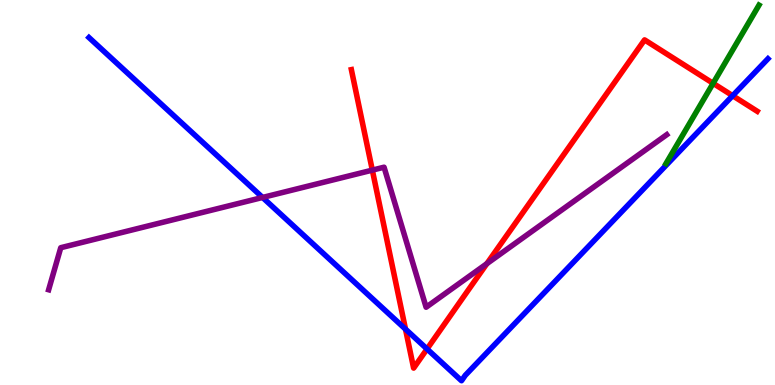[{'lines': ['blue', 'red'], 'intersections': [{'x': 5.23, 'y': 1.45}, {'x': 5.51, 'y': 0.936}, {'x': 9.45, 'y': 7.51}]}, {'lines': ['green', 'red'], 'intersections': [{'x': 9.2, 'y': 7.84}]}, {'lines': ['purple', 'red'], 'intersections': [{'x': 4.8, 'y': 5.58}, {'x': 6.28, 'y': 3.15}]}, {'lines': ['blue', 'green'], 'intersections': []}, {'lines': ['blue', 'purple'], 'intersections': [{'x': 3.39, 'y': 4.87}]}, {'lines': ['green', 'purple'], 'intersections': []}]